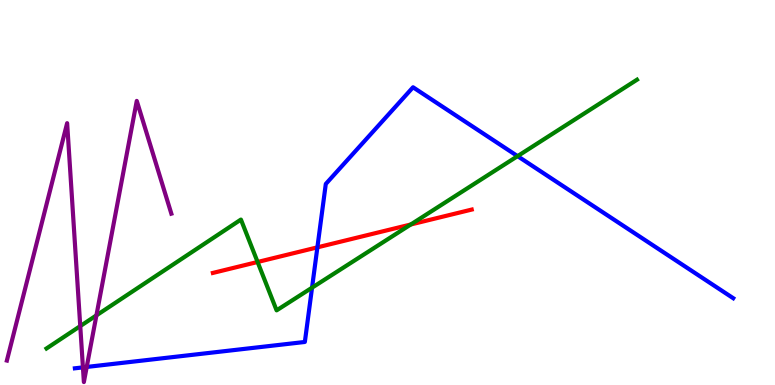[{'lines': ['blue', 'red'], 'intersections': [{'x': 4.1, 'y': 3.58}]}, {'lines': ['green', 'red'], 'intersections': [{'x': 3.32, 'y': 3.2}, {'x': 5.3, 'y': 4.17}]}, {'lines': ['purple', 'red'], 'intersections': []}, {'lines': ['blue', 'green'], 'intersections': [{'x': 4.03, 'y': 2.53}, {'x': 6.68, 'y': 5.94}]}, {'lines': ['blue', 'purple'], 'intersections': [{'x': 1.07, 'y': 0.458}, {'x': 1.12, 'y': 0.469}]}, {'lines': ['green', 'purple'], 'intersections': [{'x': 1.04, 'y': 1.53}, {'x': 1.24, 'y': 1.81}]}]